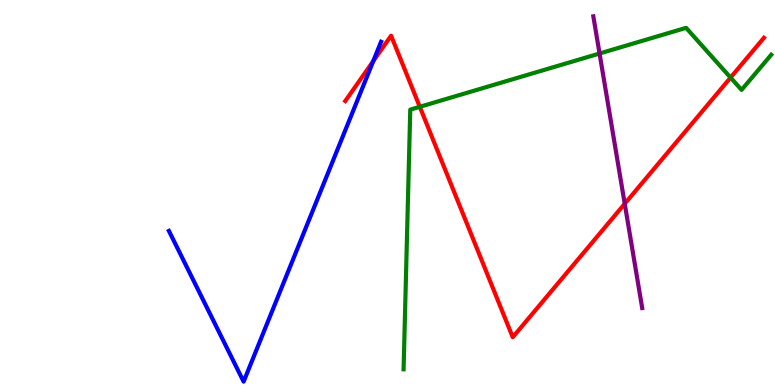[{'lines': ['blue', 'red'], 'intersections': [{'x': 4.82, 'y': 8.41}]}, {'lines': ['green', 'red'], 'intersections': [{'x': 5.42, 'y': 7.23}, {'x': 9.43, 'y': 7.98}]}, {'lines': ['purple', 'red'], 'intersections': [{'x': 8.06, 'y': 4.71}]}, {'lines': ['blue', 'green'], 'intersections': []}, {'lines': ['blue', 'purple'], 'intersections': []}, {'lines': ['green', 'purple'], 'intersections': [{'x': 7.74, 'y': 8.61}]}]